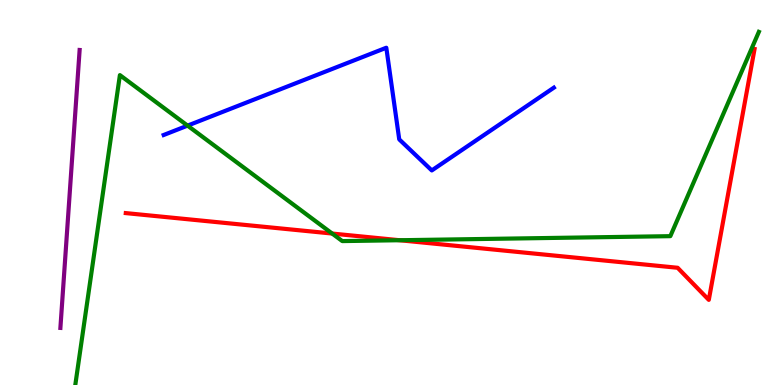[{'lines': ['blue', 'red'], 'intersections': []}, {'lines': ['green', 'red'], 'intersections': [{'x': 4.29, 'y': 3.93}, {'x': 5.16, 'y': 3.76}]}, {'lines': ['purple', 'red'], 'intersections': []}, {'lines': ['blue', 'green'], 'intersections': [{'x': 2.42, 'y': 6.74}]}, {'lines': ['blue', 'purple'], 'intersections': []}, {'lines': ['green', 'purple'], 'intersections': []}]